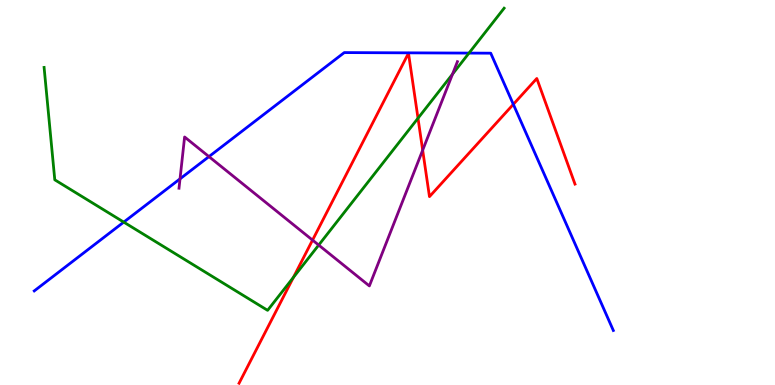[{'lines': ['blue', 'red'], 'intersections': [{'x': 6.62, 'y': 7.29}]}, {'lines': ['green', 'red'], 'intersections': [{'x': 3.79, 'y': 2.8}, {'x': 5.39, 'y': 6.93}]}, {'lines': ['purple', 'red'], 'intersections': [{'x': 4.03, 'y': 3.76}, {'x': 5.45, 'y': 6.1}]}, {'lines': ['blue', 'green'], 'intersections': [{'x': 1.6, 'y': 4.23}, {'x': 6.05, 'y': 8.62}]}, {'lines': ['blue', 'purple'], 'intersections': [{'x': 2.32, 'y': 5.35}, {'x': 2.7, 'y': 5.93}]}, {'lines': ['green', 'purple'], 'intersections': [{'x': 4.11, 'y': 3.63}, {'x': 5.84, 'y': 8.08}]}]